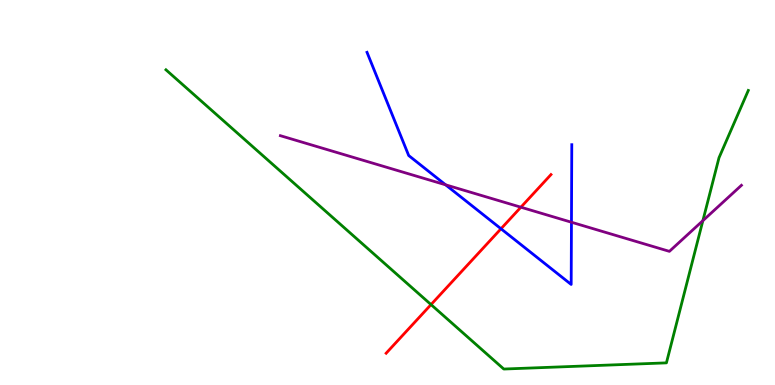[{'lines': ['blue', 'red'], 'intersections': [{'x': 6.46, 'y': 4.06}]}, {'lines': ['green', 'red'], 'intersections': [{'x': 5.56, 'y': 2.09}]}, {'lines': ['purple', 'red'], 'intersections': [{'x': 6.72, 'y': 4.62}]}, {'lines': ['blue', 'green'], 'intersections': []}, {'lines': ['blue', 'purple'], 'intersections': [{'x': 5.75, 'y': 5.2}, {'x': 7.37, 'y': 4.23}]}, {'lines': ['green', 'purple'], 'intersections': [{'x': 9.07, 'y': 4.27}]}]